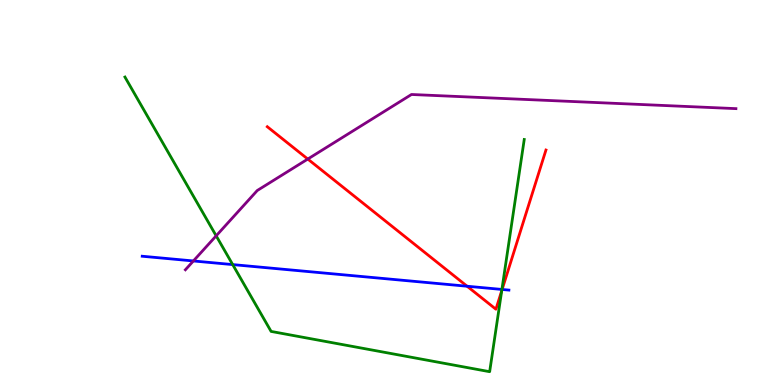[{'lines': ['blue', 'red'], 'intersections': [{'x': 6.03, 'y': 2.57}, {'x': 6.48, 'y': 2.48}]}, {'lines': ['green', 'red'], 'intersections': [{'x': 6.47, 'y': 2.45}]}, {'lines': ['purple', 'red'], 'intersections': [{'x': 3.97, 'y': 5.87}]}, {'lines': ['blue', 'green'], 'intersections': [{'x': 3.0, 'y': 3.13}, {'x': 6.48, 'y': 2.48}]}, {'lines': ['blue', 'purple'], 'intersections': [{'x': 2.5, 'y': 3.22}]}, {'lines': ['green', 'purple'], 'intersections': [{'x': 2.79, 'y': 3.87}]}]